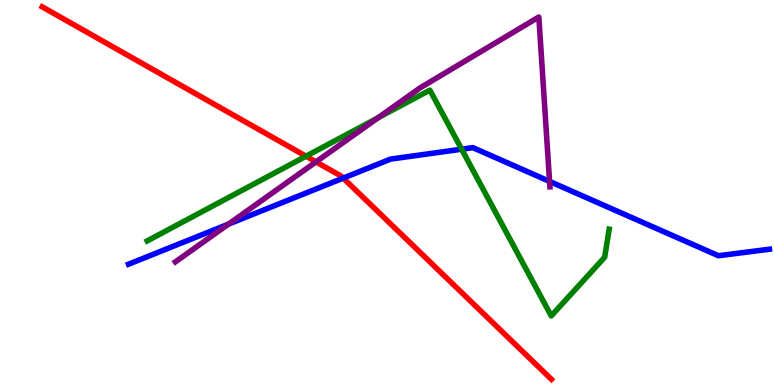[{'lines': ['blue', 'red'], 'intersections': [{'x': 4.43, 'y': 5.37}]}, {'lines': ['green', 'red'], 'intersections': [{'x': 3.95, 'y': 5.94}]}, {'lines': ['purple', 'red'], 'intersections': [{'x': 4.08, 'y': 5.8}]}, {'lines': ['blue', 'green'], 'intersections': [{'x': 5.96, 'y': 6.12}]}, {'lines': ['blue', 'purple'], 'intersections': [{'x': 2.95, 'y': 4.18}, {'x': 7.09, 'y': 5.29}]}, {'lines': ['green', 'purple'], 'intersections': [{'x': 4.88, 'y': 6.94}]}]